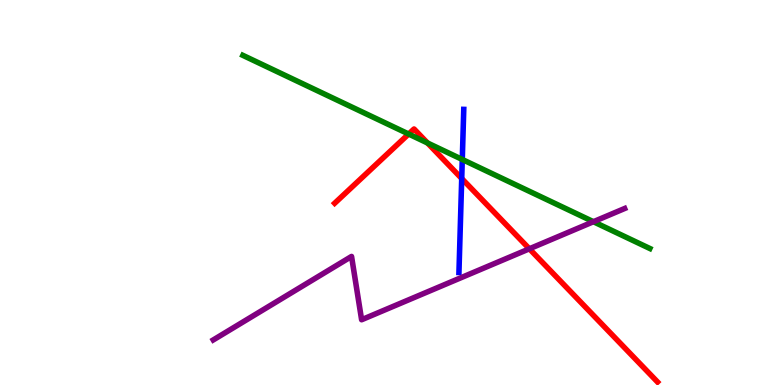[{'lines': ['blue', 'red'], 'intersections': [{'x': 5.96, 'y': 5.36}]}, {'lines': ['green', 'red'], 'intersections': [{'x': 5.27, 'y': 6.52}, {'x': 5.52, 'y': 6.29}]}, {'lines': ['purple', 'red'], 'intersections': [{'x': 6.83, 'y': 3.54}]}, {'lines': ['blue', 'green'], 'intersections': [{'x': 5.96, 'y': 5.86}]}, {'lines': ['blue', 'purple'], 'intersections': []}, {'lines': ['green', 'purple'], 'intersections': [{'x': 7.66, 'y': 4.24}]}]